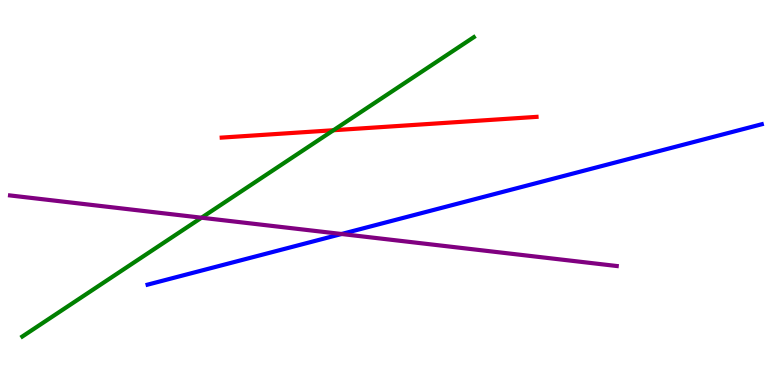[{'lines': ['blue', 'red'], 'intersections': []}, {'lines': ['green', 'red'], 'intersections': [{'x': 4.3, 'y': 6.62}]}, {'lines': ['purple', 'red'], 'intersections': []}, {'lines': ['blue', 'green'], 'intersections': []}, {'lines': ['blue', 'purple'], 'intersections': [{'x': 4.41, 'y': 3.92}]}, {'lines': ['green', 'purple'], 'intersections': [{'x': 2.6, 'y': 4.35}]}]